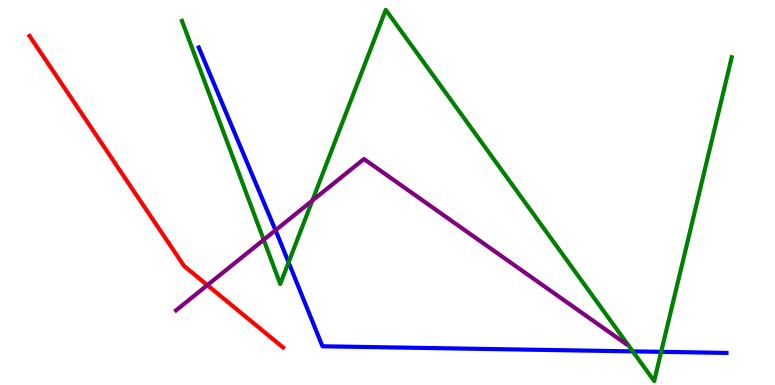[{'lines': ['blue', 'red'], 'intersections': []}, {'lines': ['green', 'red'], 'intersections': []}, {'lines': ['purple', 'red'], 'intersections': [{'x': 2.68, 'y': 2.59}]}, {'lines': ['blue', 'green'], 'intersections': [{'x': 3.72, 'y': 3.19}, {'x': 8.16, 'y': 0.874}, {'x': 8.53, 'y': 0.861}]}, {'lines': ['blue', 'purple'], 'intersections': [{'x': 3.55, 'y': 4.02}]}, {'lines': ['green', 'purple'], 'intersections': [{'x': 3.4, 'y': 3.77}, {'x': 4.03, 'y': 4.79}]}]